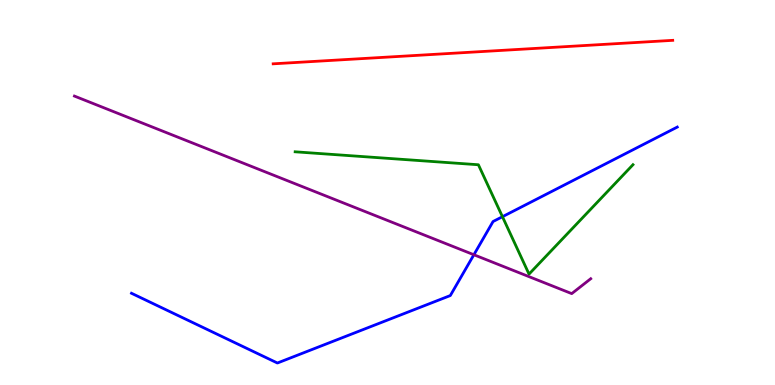[{'lines': ['blue', 'red'], 'intersections': []}, {'lines': ['green', 'red'], 'intersections': []}, {'lines': ['purple', 'red'], 'intersections': []}, {'lines': ['blue', 'green'], 'intersections': [{'x': 6.48, 'y': 4.37}]}, {'lines': ['blue', 'purple'], 'intersections': [{'x': 6.11, 'y': 3.38}]}, {'lines': ['green', 'purple'], 'intersections': []}]